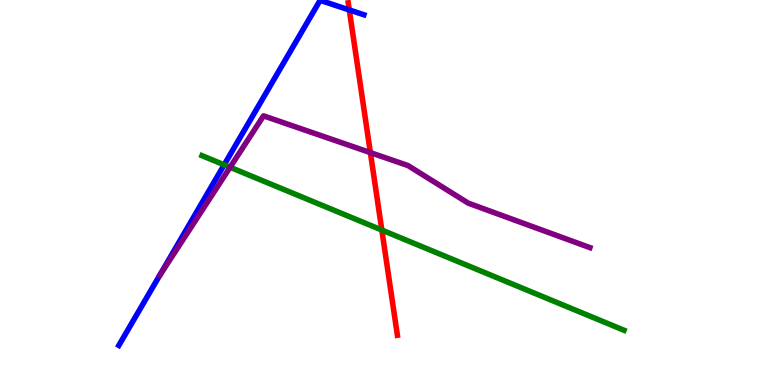[{'lines': ['blue', 'red'], 'intersections': [{'x': 4.51, 'y': 9.74}]}, {'lines': ['green', 'red'], 'intersections': [{'x': 4.93, 'y': 4.02}]}, {'lines': ['purple', 'red'], 'intersections': [{'x': 4.78, 'y': 6.04}]}, {'lines': ['blue', 'green'], 'intersections': [{'x': 2.89, 'y': 5.72}]}, {'lines': ['blue', 'purple'], 'intersections': []}, {'lines': ['green', 'purple'], 'intersections': [{'x': 2.97, 'y': 5.66}]}]